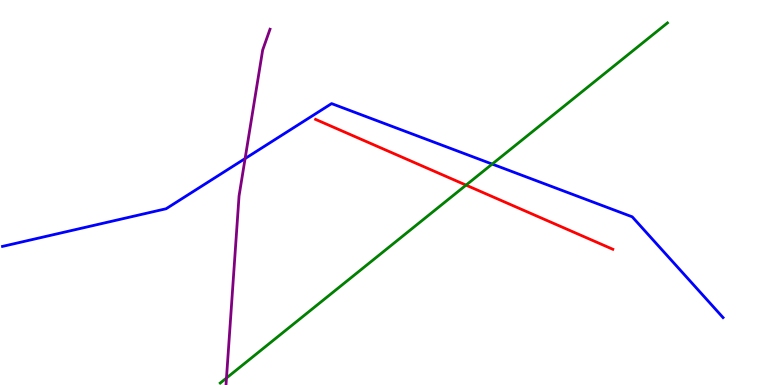[{'lines': ['blue', 'red'], 'intersections': []}, {'lines': ['green', 'red'], 'intersections': [{'x': 6.01, 'y': 5.19}]}, {'lines': ['purple', 'red'], 'intersections': []}, {'lines': ['blue', 'green'], 'intersections': [{'x': 6.35, 'y': 5.74}]}, {'lines': ['blue', 'purple'], 'intersections': [{'x': 3.16, 'y': 5.88}]}, {'lines': ['green', 'purple'], 'intersections': [{'x': 2.92, 'y': 0.181}]}]